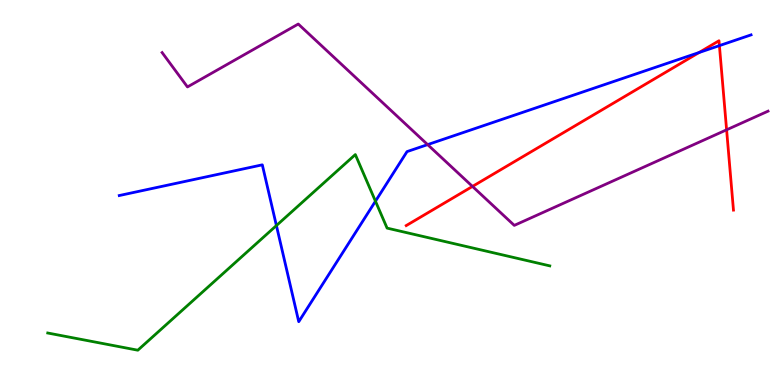[{'lines': ['blue', 'red'], 'intersections': [{'x': 9.02, 'y': 8.64}, {'x': 9.28, 'y': 8.81}]}, {'lines': ['green', 'red'], 'intersections': []}, {'lines': ['purple', 'red'], 'intersections': [{'x': 6.1, 'y': 5.16}, {'x': 9.38, 'y': 6.63}]}, {'lines': ['blue', 'green'], 'intersections': [{'x': 3.57, 'y': 4.14}, {'x': 4.84, 'y': 4.77}]}, {'lines': ['blue', 'purple'], 'intersections': [{'x': 5.52, 'y': 6.24}]}, {'lines': ['green', 'purple'], 'intersections': []}]